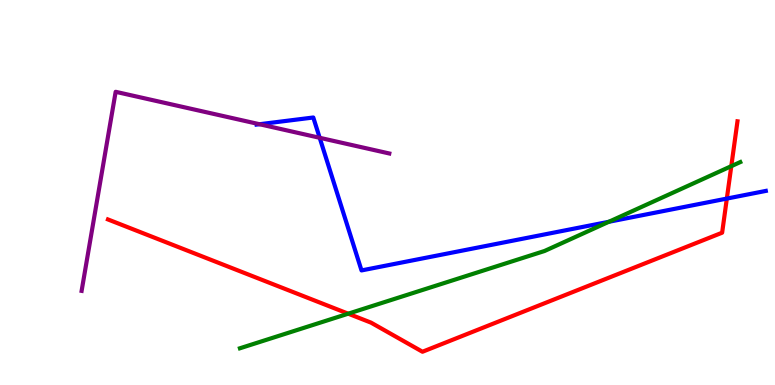[{'lines': ['blue', 'red'], 'intersections': [{'x': 9.38, 'y': 4.84}]}, {'lines': ['green', 'red'], 'intersections': [{'x': 4.49, 'y': 1.85}, {'x': 9.44, 'y': 5.68}]}, {'lines': ['purple', 'red'], 'intersections': []}, {'lines': ['blue', 'green'], 'intersections': [{'x': 7.86, 'y': 4.24}]}, {'lines': ['blue', 'purple'], 'intersections': [{'x': 3.35, 'y': 6.77}, {'x': 4.13, 'y': 6.42}]}, {'lines': ['green', 'purple'], 'intersections': []}]